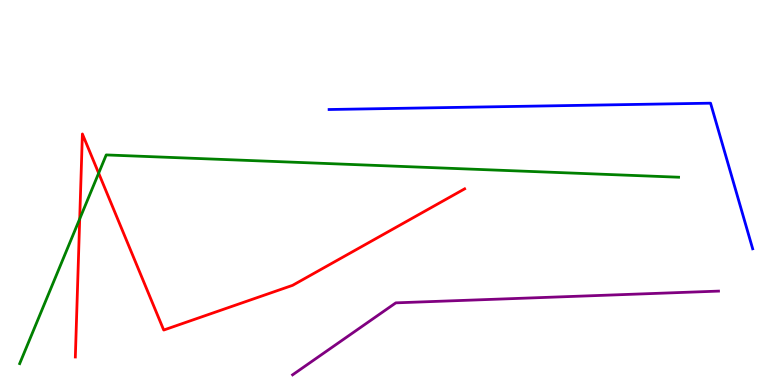[{'lines': ['blue', 'red'], 'intersections': []}, {'lines': ['green', 'red'], 'intersections': [{'x': 1.03, 'y': 4.31}, {'x': 1.27, 'y': 5.5}]}, {'lines': ['purple', 'red'], 'intersections': []}, {'lines': ['blue', 'green'], 'intersections': []}, {'lines': ['blue', 'purple'], 'intersections': []}, {'lines': ['green', 'purple'], 'intersections': []}]